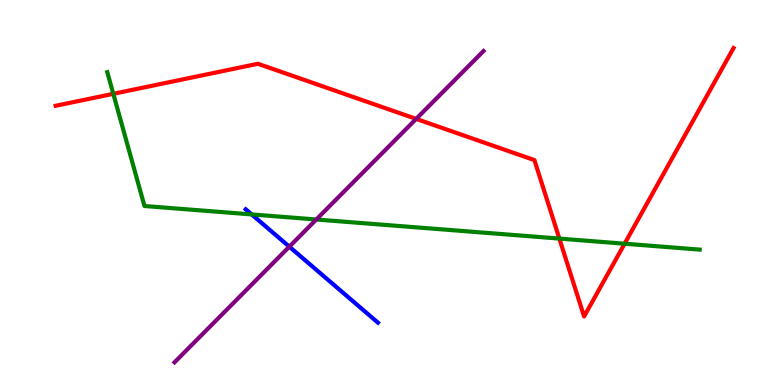[{'lines': ['blue', 'red'], 'intersections': []}, {'lines': ['green', 'red'], 'intersections': [{'x': 1.46, 'y': 7.56}, {'x': 7.22, 'y': 3.8}, {'x': 8.06, 'y': 3.67}]}, {'lines': ['purple', 'red'], 'intersections': [{'x': 5.37, 'y': 6.91}]}, {'lines': ['blue', 'green'], 'intersections': [{'x': 3.25, 'y': 4.43}]}, {'lines': ['blue', 'purple'], 'intersections': [{'x': 3.73, 'y': 3.59}]}, {'lines': ['green', 'purple'], 'intersections': [{'x': 4.08, 'y': 4.3}]}]